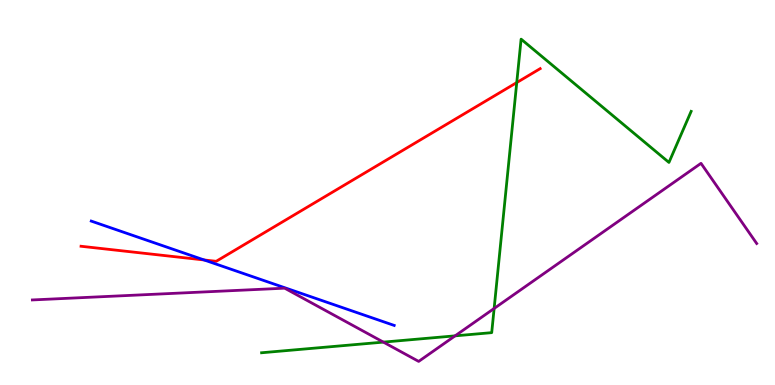[{'lines': ['blue', 'red'], 'intersections': [{'x': 2.63, 'y': 3.25}]}, {'lines': ['green', 'red'], 'intersections': [{'x': 6.67, 'y': 7.86}]}, {'lines': ['purple', 'red'], 'intersections': []}, {'lines': ['blue', 'green'], 'intersections': []}, {'lines': ['blue', 'purple'], 'intersections': []}, {'lines': ['green', 'purple'], 'intersections': [{'x': 4.95, 'y': 1.11}, {'x': 5.87, 'y': 1.28}, {'x': 6.38, 'y': 1.99}]}]